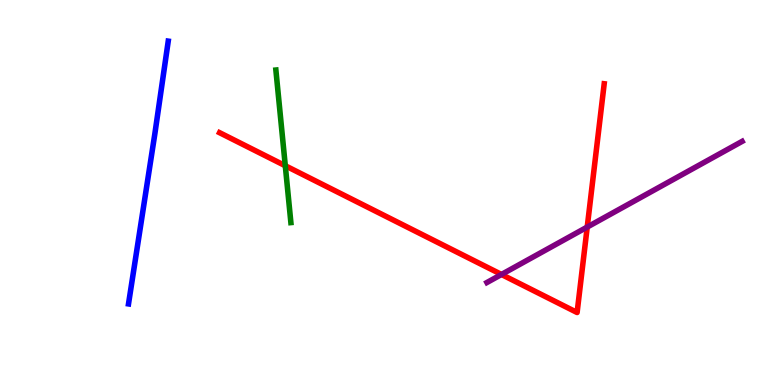[{'lines': ['blue', 'red'], 'intersections': []}, {'lines': ['green', 'red'], 'intersections': [{'x': 3.68, 'y': 5.7}]}, {'lines': ['purple', 'red'], 'intersections': [{'x': 6.47, 'y': 2.87}, {'x': 7.58, 'y': 4.1}]}, {'lines': ['blue', 'green'], 'intersections': []}, {'lines': ['blue', 'purple'], 'intersections': []}, {'lines': ['green', 'purple'], 'intersections': []}]